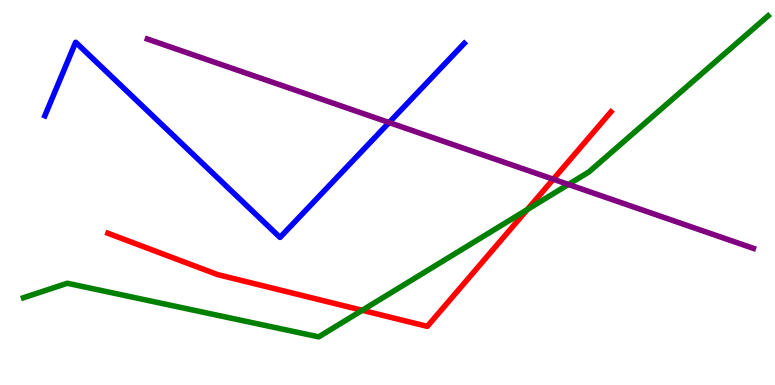[{'lines': ['blue', 'red'], 'intersections': []}, {'lines': ['green', 'red'], 'intersections': [{'x': 4.67, 'y': 1.94}, {'x': 6.8, 'y': 4.56}]}, {'lines': ['purple', 'red'], 'intersections': [{'x': 7.14, 'y': 5.34}]}, {'lines': ['blue', 'green'], 'intersections': []}, {'lines': ['blue', 'purple'], 'intersections': [{'x': 5.02, 'y': 6.82}]}, {'lines': ['green', 'purple'], 'intersections': [{'x': 7.33, 'y': 5.21}]}]